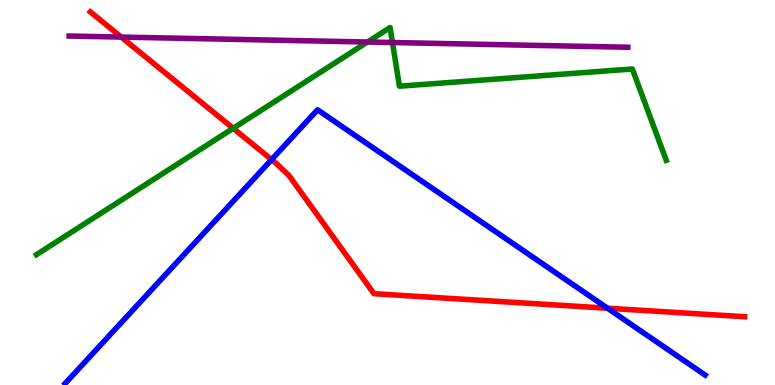[{'lines': ['blue', 'red'], 'intersections': [{'x': 3.5, 'y': 5.85}, {'x': 7.84, 'y': 1.99}]}, {'lines': ['green', 'red'], 'intersections': [{'x': 3.01, 'y': 6.67}]}, {'lines': ['purple', 'red'], 'intersections': [{'x': 1.56, 'y': 9.04}]}, {'lines': ['blue', 'green'], 'intersections': []}, {'lines': ['blue', 'purple'], 'intersections': []}, {'lines': ['green', 'purple'], 'intersections': [{'x': 4.74, 'y': 8.91}, {'x': 5.06, 'y': 8.9}]}]